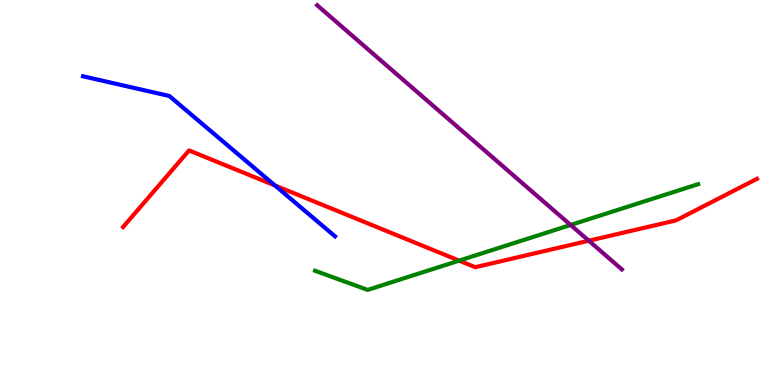[{'lines': ['blue', 'red'], 'intersections': [{'x': 3.55, 'y': 5.18}]}, {'lines': ['green', 'red'], 'intersections': [{'x': 5.92, 'y': 3.23}]}, {'lines': ['purple', 'red'], 'intersections': [{'x': 7.6, 'y': 3.75}]}, {'lines': ['blue', 'green'], 'intersections': []}, {'lines': ['blue', 'purple'], 'intersections': []}, {'lines': ['green', 'purple'], 'intersections': [{'x': 7.36, 'y': 4.16}]}]